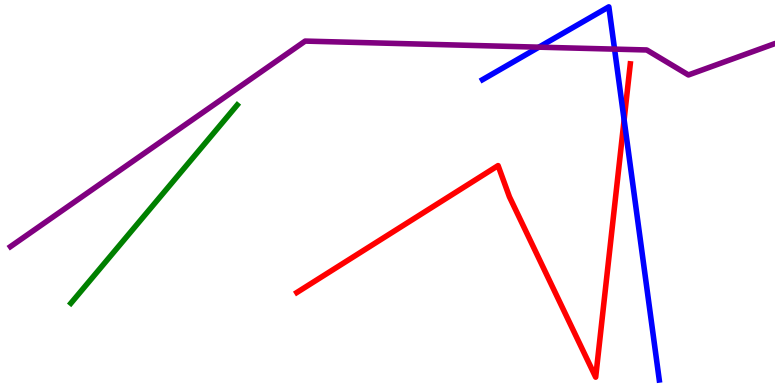[{'lines': ['blue', 'red'], 'intersections': [{'x': 8.05, 'y': 6.89}]}, {'lines': ['green', 'red'], 'intersections': []}, {'lines': ['purple', 'red'], 'intersections': []}, {'lines': ['blue', 'green'], 'intersections': []}, {'lines': ['blue', 'purple'], 'intersections': [{'x': 6.95, 'y': 8.77}, {'x': 7.93, 'y': 8.72}]}, {'lines': ['green', 'purple'], 'intersections': []}]